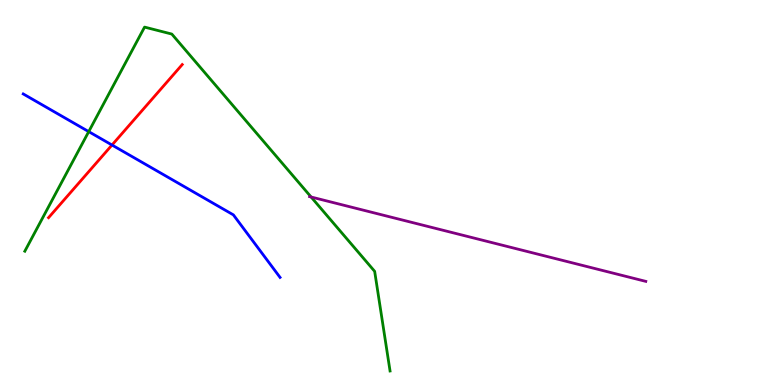[{'lines': ['blue', 'red'], 'intersections': [{'x': 1.45, 'y': 6.23}]}, {'lines': ['green', 'red'], 'intersections': []}, {'lines': ['purple', 'red'], 'intersections': []}, {'lines': ['blue', 'green'], 'intersections': [{'x': 1.14, 'y': 6.58}]}, {'lines': ['blue', 'purple'], 'intersections': []}, {'lines': ['green', 'purple'], 'intersections': [{'x': 4.01, 'y': 4.88}]}]